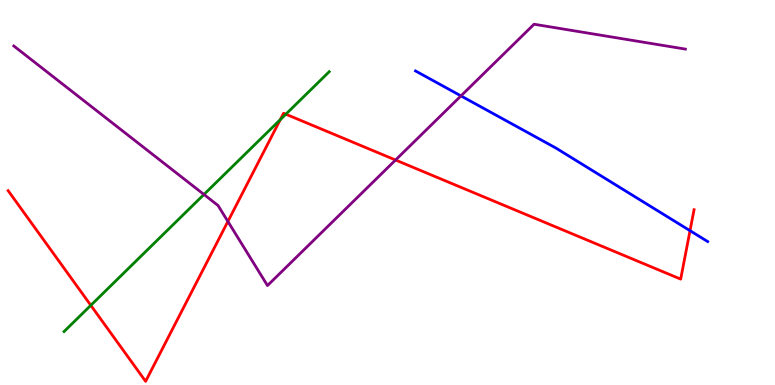[{'lines': ['blue', 'red'], 'intersections': [{'x': 8.9, 'y': 4.01}]}, {'lines': ['green', 'red'], 'intersections': [{'x': 1.17, 'y': 2.07}, {'x': 3.62, 'y': 6.89}, {'x': 3.69, 'y': 7.03}]}, {'lines': ['purple', 'red'], 'intersections': [{'x': 2.94, 'y': 4.25}, {'x': 5.1, 'y': 5.84}]}, {'lines': ['blue', 'green'], 'intersections': []}, {'lines': ['blue', 'purple'], 'intersections': [{'x': 5.95, 'y': 7.51}]}, {'lines': ['green', 'purple'], 'intersections': [{'x': 2.63, 'y': 4.95}]}]